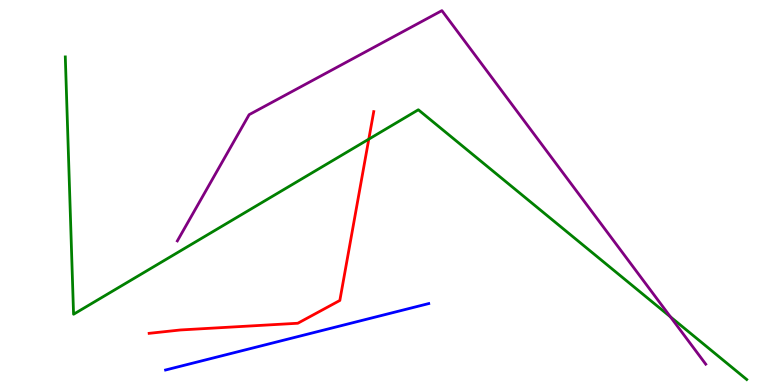[{'lines': ['blue', 'red'], 'intersections': []}, {'lines': ['green', 'red'], 'intersections': [{'x': 4.76, 'y': 6.39}]}, {'lines': ['purple', 'red'], 'intersections': []}, {'lines': ['blue', 'green'], 'intersections': []}, {'lines': ['blue', 'purple'], 'intersections': []}, {'lines': ['green', 'purple'], 'intersections': [{'x': 8.65, 'y': 1.77}]}]